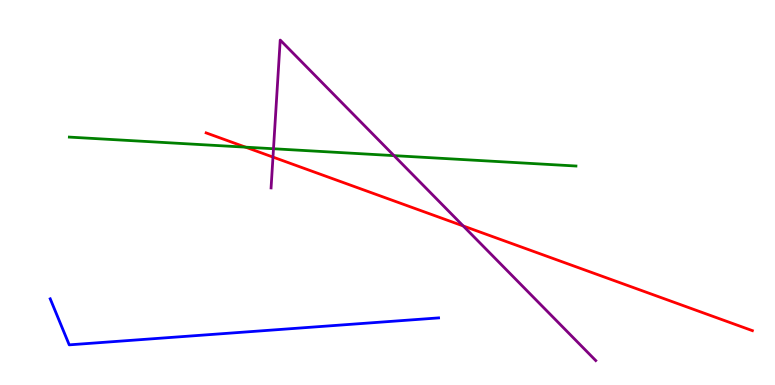[{'lines': ['blue', 'red'], 'intersections': []}, {'lines': ['green', 'red'], 'intersections': [{'x': 3.17, 'y': 6.18}]}, {'lines': ['purple', 'red'], 'intersections': [{'x': 3.52, 'y': 5.92}, {'x': 5.98, 'y': 4.13}]}, {'lines': ['blue', 'green'], 'intersections': []}, {'lines': ['blue', 'purple'], 'intersections': []}, {'lines': ['green', 'purple'], 'intersections': [{'x': 3.53, 'y': 6.14}, {'x': 5.08, 'y': 5.96}]}]